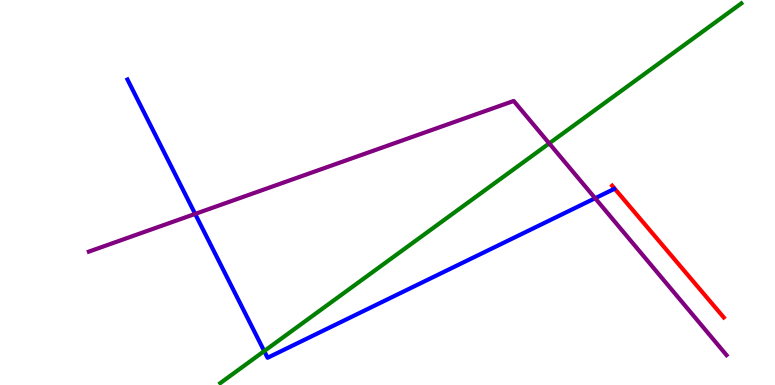[{'lines': ['blue', 'red'], 'intersections': []}, {'lines': ['green', 'red'], 'intersections': []}, {'lines': ['purple', 'red'], 'intersections': []}, {'lines': ['blue', 'green'], 'intersections': [{'x': 3.41, 'y': 0.881}]}, {'lines': ['blue', 'purple'], 'intersections': [{'x': 2.52, 'y': 4.44}, {'x': 7.68, 'y': 4.85}]}, {'lines': ['green', 'purple'], 'intersections': [{'x': 7.09, 'y': 6.28}]}]